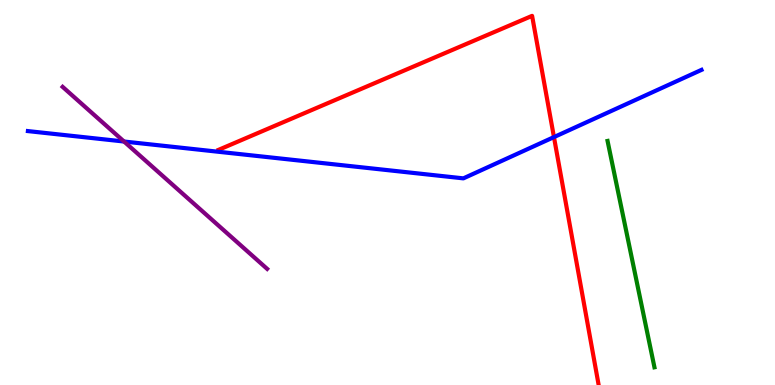[{'lines': ['blue', 'red'], 'intersections': [{'x': 7.15, 'y': 6.44}]}, {'lines': ['green', 'red'], 'intersections': []}, {'lines': ['purple', 'red'], 'intersections': []}, {'lines': ['blue', 'green'], 'intersections': []}, {'lines': ['blue', 'purple'], 'intersections': [{'x': 1.6, 'y': 6.32}]}, {'lines': ['green', 'purple'], 'intersections': []}]